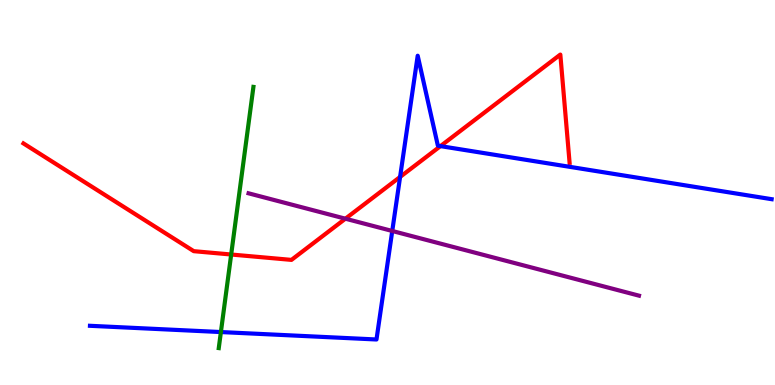[{'lines': ['blue', 'red'], 'intersections': [{'x': 5.16, 'y': 5.4}, {'x': 5.68, 'y': 6.2}]}, {'lines': ['green', 'red'], 'intersections': [{'x': 2.98, 'y': 3.39}]}, {'lines': ['purple', 'red'], 'intersections': [{'x': 4.46, 'y': 4.32}]}, {'lines': ['blue', 'green'], 'intersections': [{'x': 2.85, 'y': 1.38}]}, {'lines': ['blue', 'purple'], 'intersections': [{'x': 5.06, 'y': 4.0}]}, {'lines': ['green', 'purple'], 'intersections': []}]